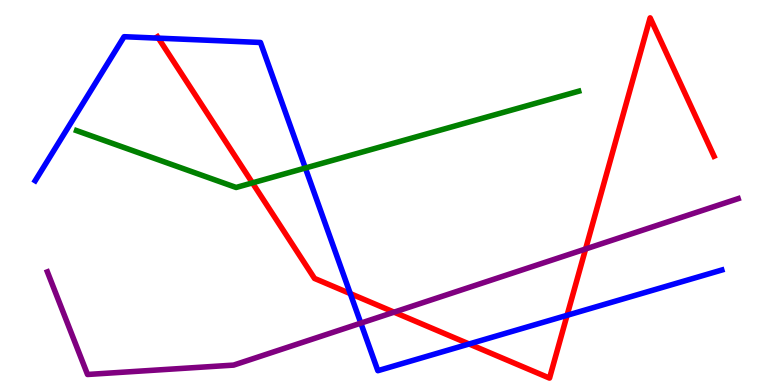[{'lines': ['blue', 'red'], 'intersections': [{'x': 2.04, 'y': 9.01}, {'x': 4.52, 'y': 2.37}, {'x': 6.05, 'y': 1.07}, {'x': 7.32, 'y': 1.81}]}, {'lines': ['green', 'red'], 'intersections': [{'x': 3.26, 'y': 5.25}]}, {'lines': ['purple', 'red'], 'intersections': [{'x': 5.08, 'y': 1.89}, {'x': 7.56, 'y': 3.53}]}, {'lines': ['blue', 'green'], 'intersections': [{'x': 3.94, 'y': 5.64}]}, {'lines': ['blue', 'purple'], 'intersections': [{'x': 4.66, 'y': 1.61}]}, {'lines': ['green', 'purple'], 'intersections': []}]